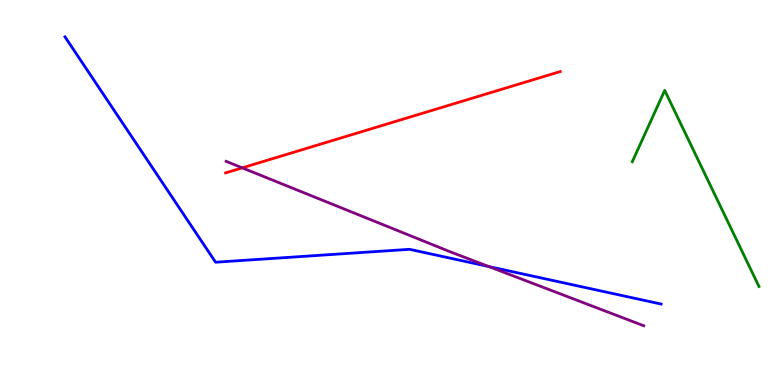[{'lines': ['blue', 'red'], 'intersections': []}, {'lines': ['green', 'red'], 'intersections': []}, {'lines': ['purple', 'red'], 'intersections': [{'x': 3.13, 'y': 5.64}]}, {'lines': ['blue', 'green'], 'intersections': []}, {'lines': ['blue', 'purple'], 'intersections': [{'x': 6.31, 'y': 3.08}]}, {'lines': ['green', 'purple'], 'intersections': []}]